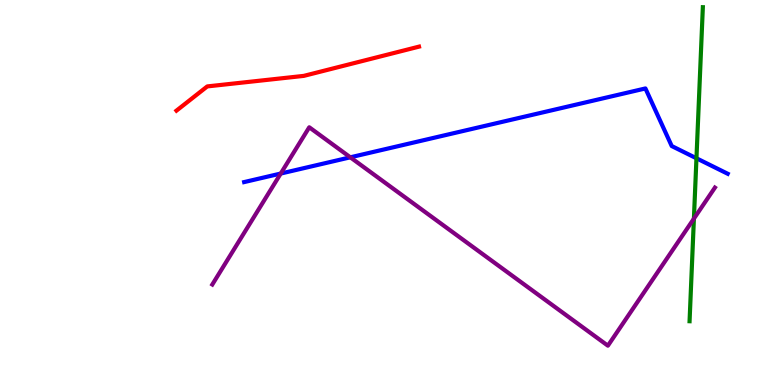[{'lines': ['blue', 'red'], 'intersections': []}, {'lines': ['green', 'red'], 'intersections': []}, {'lines': ['purple', 'red'], 'intersections': []}, {'lines': ['blue', 'green'], 'intersections': [{'x': 8.99, 'y': 5.89}]}, {'lines': ['blue', 'purple'], 'intersections': [{'x': 3.62, 'y': 5.49}, {'x': 4.52, 'y': 5.91}]}, {'lines': ['green', 'purple'], 'intersections': [{'x': 8.95, 'y': 4.32}]}]